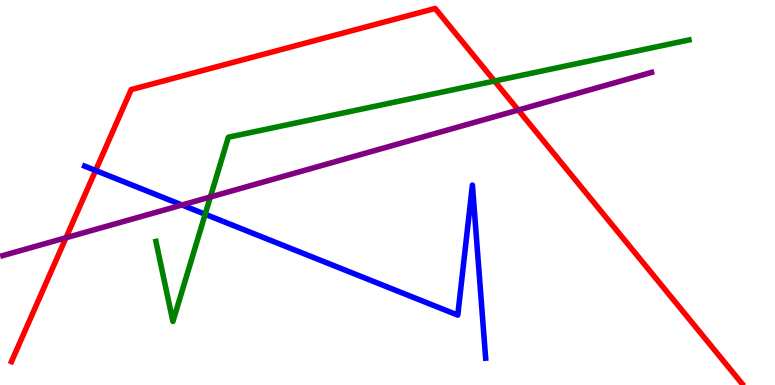[{'lines': ['blue', 'red'], 'intersections': [{'x': 1.23, 'y': 5.57}]}, {'lines': ['green', 'red'], 'intersections': [{'x': 6.38, 'y': 7.9}]}, {'lines': ['purple', 'red'], 'intersections': [{'x': 0.851, 'y': 3.82}, {'x': 6.69, 'y': 7.14}]}, {'lines': ['blue', 'green'], 'intersections': [{'x': 2.65, 'y': 4.44}]}, {'lines': ['blue', 'purple'], 'intersections': [{'x': 2.35, 'y': 4.68}]}, {'lines': ['green', 'purple'], 'intersections': [{'x': 2.71, 'y': 4.88}]}]